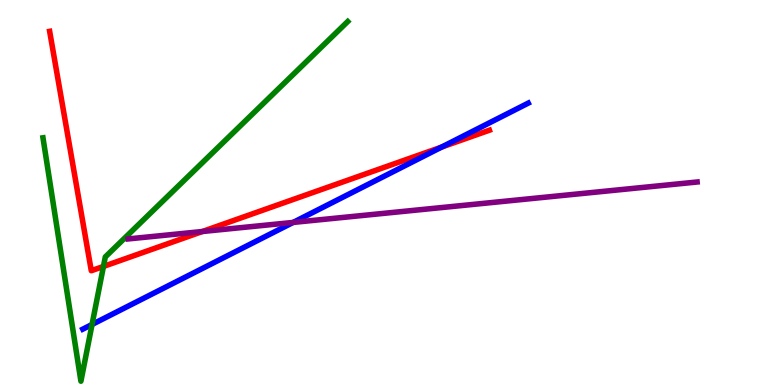[{'lines': ['blue', 'red'], 'intersections': [{'x': 5.7, 'y': 6.18}]}, {'lines': ['green', 'red'], 'intersections': [{'x': 1.33, 'y': 3.08}]}, {'lines': ['purple', 'red'], 'intersections': [{'x': 2.61, 'y': 3.99}]}, {'lines': ['blue', 'green'], 'intersections': [{'x': 1.19, 'y': 1.57}]}, {'lines': ['blue', 'purple'], 'intersections': [{'x': 3.78, 'y': 4.22}]}, {'lines': ['green', 'purple'], 'intersections': []}]